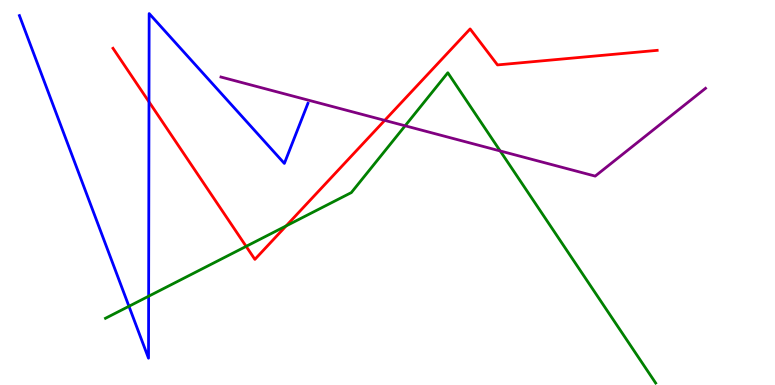[{'lines': ['blue', 'red'], 'intersections': [{'x': 1.92, 'y': 7.35}]}, {'lines': ['green', 'red'], 'intersections': [{'x': 3.18, 'y': 3.6}, {'x': 3.69, 'y': 4.13}]}, {'lines': ['purple', 'red'], 'intersections': [{'x': 4.96, 'y': 6.87}]}, {'lines': ['blue', 'green'], 'intersections': [{'x': 1.66, 'y': 2.04}, {'x': 1.92, 'y': 2.31}]}, {'lines': ['blue', 'purple'], 'intersections': []}, {'lines': ['green', 'purple'], 'intersections': [{'x': 5.23, 'y': 6.73}, {'x': 6.45, 'y': 6.08}]}]